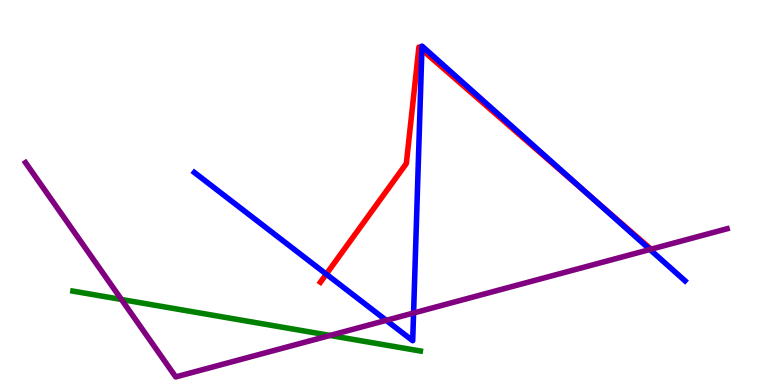[{'lines': ['blue', 'red'], 'intersections': [{'x': 4.21, 'y': 2.88}, {'x': 5.44, 'y': 8.71}, {'x': 7.61, 'y': 4.91}]}, {'lines': ['green', 'red'], 'intersections': []}, {'lines': ['purple', 'red'], 'intersections': []}, {'lines': ['blue', 'green'], 'intersections': []}, {'lines': ['blue', 'purple'], 'intersections': [{'x': 4.98, 'y': 1.68}, {'x': 5.34, 'y': 1.87}, {'x': 8.39, 'y': 3.52}]}, {'lines': ['green', 'purple'], 'intersections': [{'x': 1.57, 'y': 2.22}, {'x': 4.26, 'y': 1.29}]}]